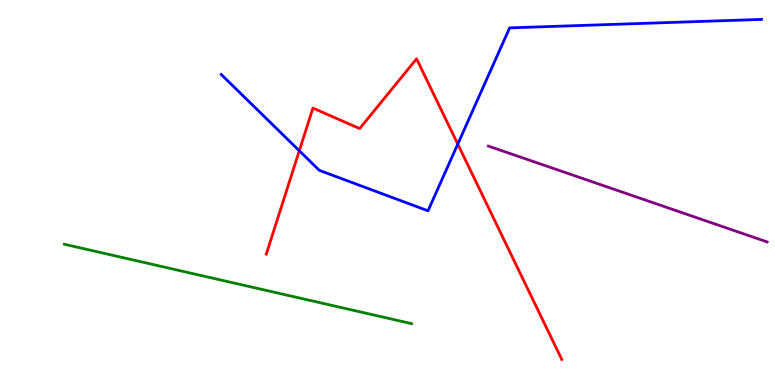[{'lines': ['blue', 'red'], 'intersections': [{'x': 3.86, 'y': 6.08}, {'x': 5.91, 'y': 6.26}]}, {'lines': ['green', 'red'], 'intersections': []}, {'lines': ['purple', 'red'], 'intersections': []}, {'lines': ['blue', 'green'], 'intersections': []}, {'lines': ['blue', 'purple'], 'intersections': []}, {'lines': ['green', 'purple'], 'intersections': []}]